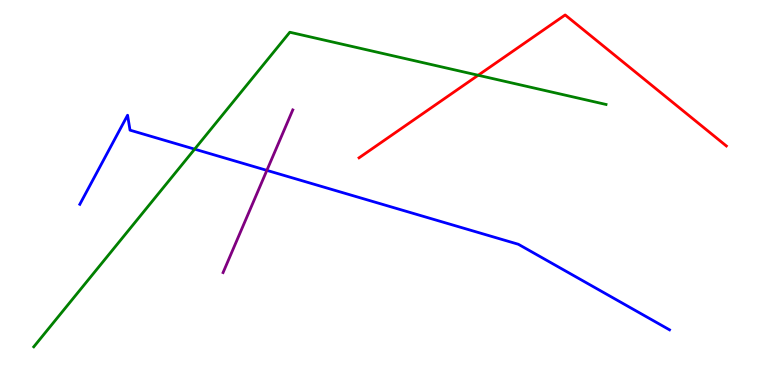[{'lines': ['blue', 'red'], 'intersections': []}, {'lines': ['green', 'red'], 'intersections': [{'x': 6.17, 'y': 8.05}]}, {'lines': ['purple', 'red'], 'intersections': []}, {'lines': ['blue', 'green'], 'intersections': [{'x': 2.51, 'y': 6.13}]}, {'lines': ['blue', 'purple'], 'intersections': [{'x': 3.44, 'y': 5.57}]}, {'lines': ['green', 'purple'], 'intersections': []}]